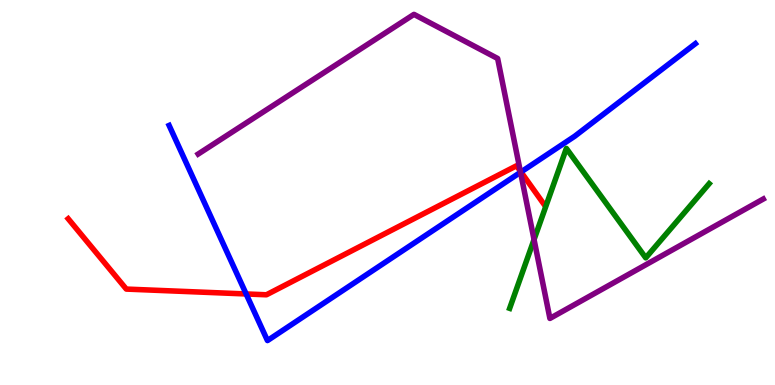[{'lines': ['blue', 'red'], 'intersections': [{'x': 3.18, 'y': 2.36}, {'x': 6.72, 'y': 5.53}]}, {'lines': ['green', 'red'], 'intersections': []}, {'lines': ['purple', 'red'], 'intersections': [{'x': 6.71, 'y': 5.56}]}, {'lines': ['blue', 'green'], 'intersections': []}, {'lines': ['blue', 'purple'], 'intersections': [{'x': 6.72, 'y': 5.53}]}, {'lines': ['green', 'purple'], 'intersections': [{'x': 6.89, 'y': 3.78}]}]